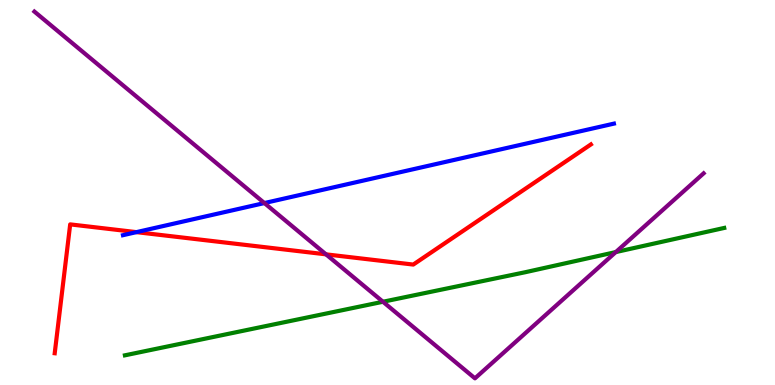[{'lines': ['blue', 'red'], 'intersections': [{'x': 1.76, 'y': 3.97}]}, {'lines': ['green', 'red'], 'intersections': []}, {'lines': ['purple', 'red'], 'intersections': [{'x': 4.21, 'y': 3.39}]}, {'lines': ['blue', 'green'], 'intersections': []}, {'lines': ['blue', 'purple'], 'intersections': [{'x': 3.41, 'y': 4.73}]}, {'lines': ['green', 'purple'], 'intersections': [{'x': 4.94, 'y': 2.16}, {'x': 7.95, 'y': 3.45}]}]